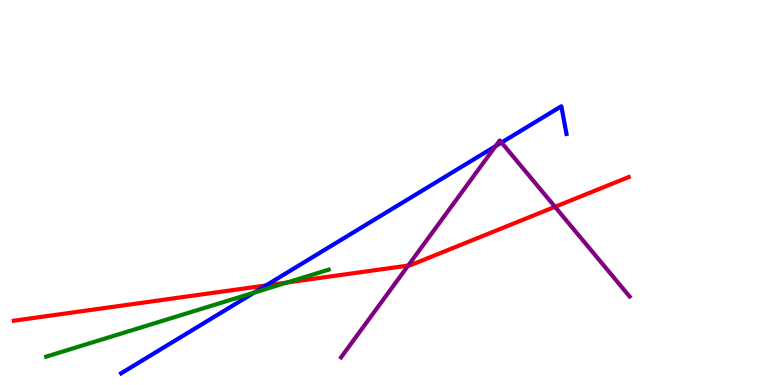[{'lines': ['blue', 'red'], 'intersections': [{'x': 3.43, 'y': 2.59}]}, {'lines': ['green', 'red'], 'intersections': [{'x': 3.7, 'y': 2.66}]}, {'lines': ['purple', 'red'], 'intersections': [{'x': 5.27, 'y': 3.1}, {'x': 7.16, 'y': 4.63}]}, {'lines': ['blue', 'green'], 'intersections': [{'x': 3.28, 'y': 2.4}]}, {'lines': ['blue', 'purple'], 'intersections': [{'x': 6.39, 'y': 6.2}, {'x': 6.47, 'y': 6.3}]}, {'lines': ['green', 'purple'], 'intersections': []}]